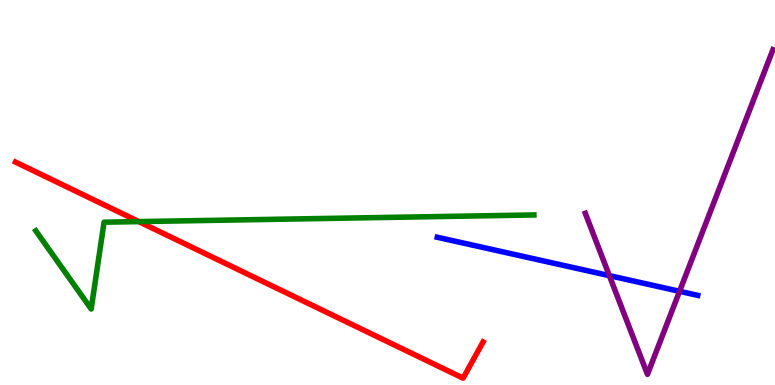[{'lines': ['blue', 'red'], 'intersections': []}, {'lines': ['green', 'red'], 'intersections': [{'x': 1.79, 'y': 4.24}]}, {'lines': ['purple', 'red'], 'intersections': []}, {'lines': ['blue', 'green'], 'intersections': []}, {'lines': ['blue', 'purple'], 'intersections': [{'x': 7.86, 'y': 2.84}, {'x': 8.77, 'y': 2.43}]}, {'lines': ['green', 'purple'], 'intersections': []}]